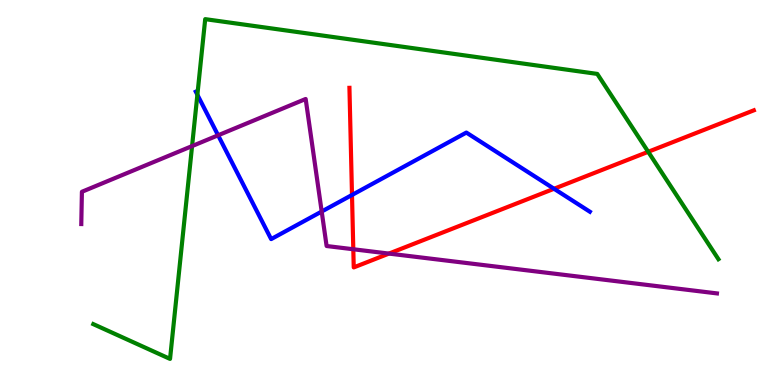[{'lines': ['blue', 'red'], 'intersections': [{'x': 4.54, 'y': 4.94}, {'x': 7.15, 'y': 5.1}]}, {'lines': ['green', 'red'], 'intersections': [{'x': 8.36, 'y': 6.06}]}, {'lines': ['purple', 'red'], 'intersections': [{'x': 4.56, 'y': 3.53}, {'x': 5.02, 'y': 3.41}]}, {'lines': ['blue', 'green'], 'intersections': [{'x': 2.55, 'y': 7.54}]}, {'lines': ['blue', 'purple'], 'intersections': [{'x': 2.81, 'y': 6.49}, {'x': 4.15, 'y': 4.51}]}, {'lines': ['green', 'purple'], 'intersections': [{'x': 2.48, 'y': 6.21}]}]